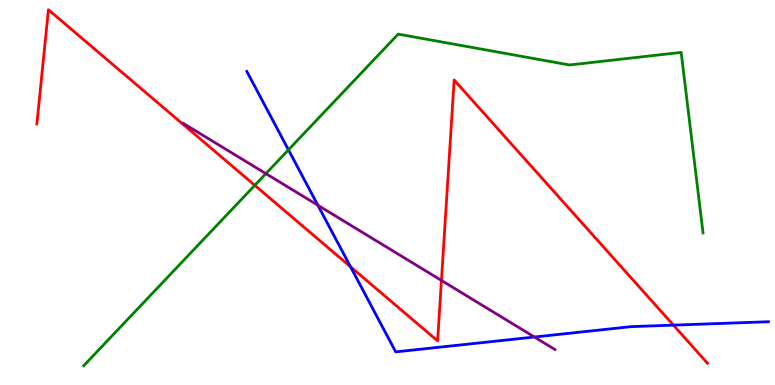[{'lines': ['blue', 'red'], 'intersections': [{'x': 4.52, 'y': 3.07}, {'x': 8.69, 'y': 1.55}]}, {'lines': ['green', 'red'], 'intersections': [{'x': 3.29, 'y': 5.19}]}, {'lines': ['purple', 'red'], 'intersections': [{'x': 5.7, 'y': 2.72}]}, {'lines': ['blue', 'green'], 'intersections': [{'x': 3.72, 'y': 6.11}]}, {'lines': ['blue', 'purple'], 'intersections': [{'x': 4.1, 'y': 4.67}, {'x': 6.9, 'y': 1.25}]}, {'lines': ['green', 'purple'], 'intersections': [{'x': 3.43, 'y': 5.49}]}]